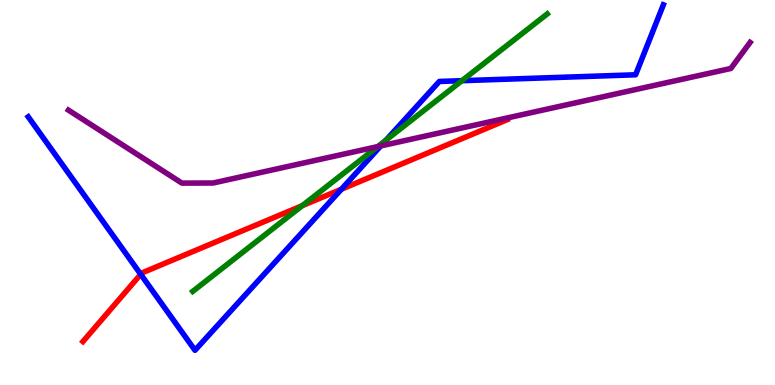[{'lines': ['blue', 'red'], 'intersections': [{'x': 1.82, 'y': 2.88}, {'x': 4.4, 'y': 5.08}]}, {'lines': ['green', 'red'], 'intersections': [{'x': 3.9, 'y': 4.66}]}, {'lines': ['purple', 'red'], 'intersections': []}, {'lines': ['blue', 'green'], 'intersections': [{'x': 4.98, 'y': 6.36}, {'x': 5.96, 'y': 7.9}]}, {'lines': ['blue', 'purple'], 'intersections': [{'x': 4.91, 'y': 6.21}]}, {'lines': ['green', 'purple'], 'intersections': [{'x': 4.87, 'y': 6.19}]}]